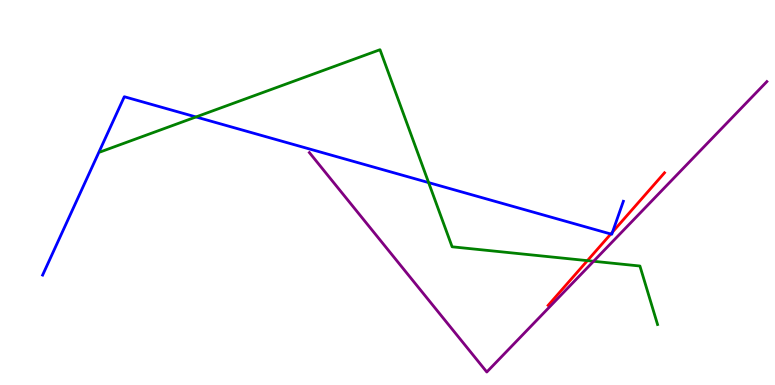[{'lines': ['blue', 'red'], 'intersections': [{'x': 7.88, 'y': 3.92}, {'x': 7.9, 'y': 3.97}]}, {'lines': ['green', 'red'], 'intersections': [{'x': 7.58, 'y': 3.23}]}, {'lines': ['purple', 'red'], 'intersections': []}, {'lines': ['blue', 'green'], 'intersections': [{'x': 2.53, 'y': 6.96}, {'x': 5.53, 'y': 5.26}]}, {'lines': ['blue', 'purple'], 'intersections': []}, {'lines': ['green', 'purple'], 'intersections': [{'x': 7.66, 'y': 3.21}]}]